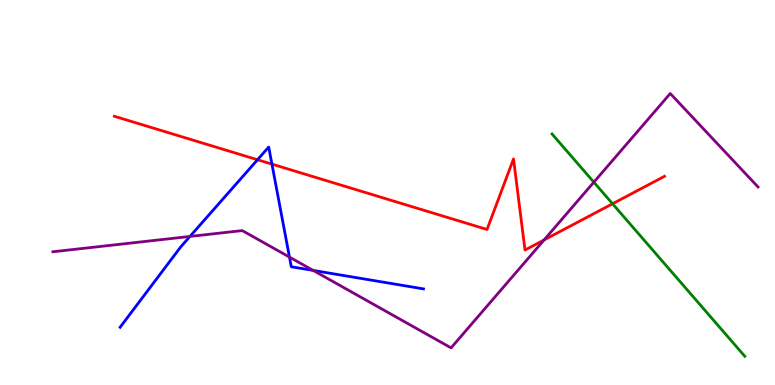[{'lines': ['blue', 'red'], 'intersections': [{'x': 3.32, 'y': 5.85}, {'x': 3.51, 'y': 5.74}]}, {'lines': ['green', 'red'], 'intersections': [{'x': 7.9, 'y': 4.71}]}, {'lines': ['purple', 'red'], 'intersections': [{'x': 7.02, 'y': 3.77}]}, {'lines': ['blue', 'green'], 'intersections': []}, {'lines': ['blue', 'purple'], 'intersections': [{'x': 2.45, 'y': 3.86}, {'x': 3.74, 'y': 3.32}, {'x': 4.04, 'y': 2.98}]}, {'lines': ['green', 'purple'], 'intersections': [{'x': 7.66, 'y': 5.27}]}]